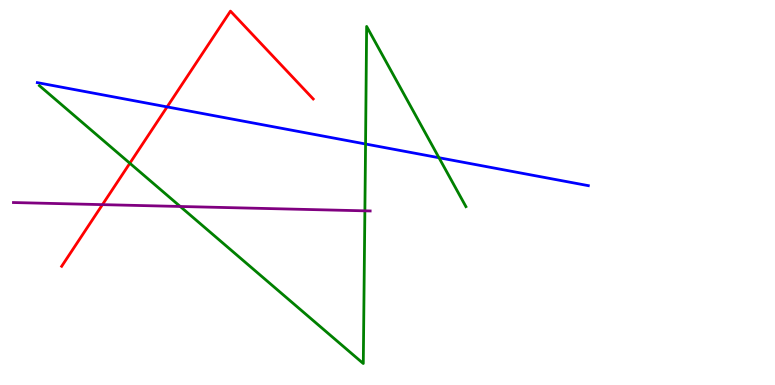[{'lines': ['blue', 'red'], 'intersections': [{'x': 2.16, 'y': 7.22}]}, {'lines': ['green', 'red'], 'intersections': [{'x': 1.68, 'y': 5.76}]}, {'lines': ['purple', 'red'], 'intersections': [{'x': 1.32, 'y': 4.68}]}, {'lines': ['blue', 'green'], 'intersections': [{'x': 4.72, 'y': 6.26}, {'x': 5.66, 'y': 5.9}]}, {'lines': ['blue', 'purple'], 'intersections': []}, {'lines': ['green', 'purple'], 'intersections': [{'x': 2.33, 'y': 4.64}, {'x': 4.71, 'y': 4.52}]}]